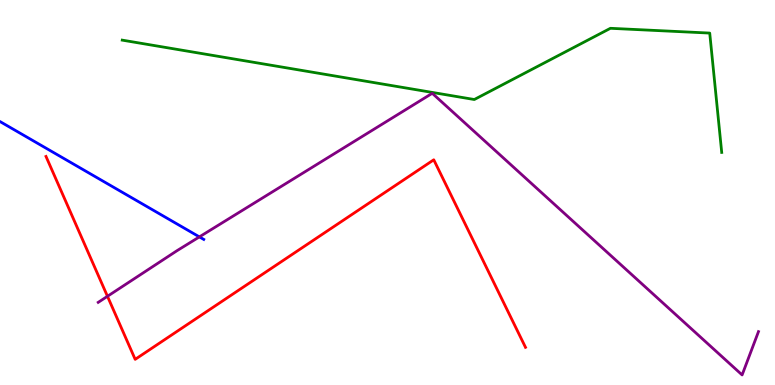[{'lines': ['blue', 'red'], 'intersections': []}, {'lines': ['green', 'red'], 'intersections': []}, {'lines': ['purple', 'red'], 'intersections': [{'x': 1.39, 'y': 2.3}]}, {'lines': ['blue', 'green'], 'intersections': []}, {'lines': ['blue', 'purple'], 'intersections': [{'x': 2.57, 'y': 3.85}]}, {'lines': ['green', 'purple'], 'intersections': []}]